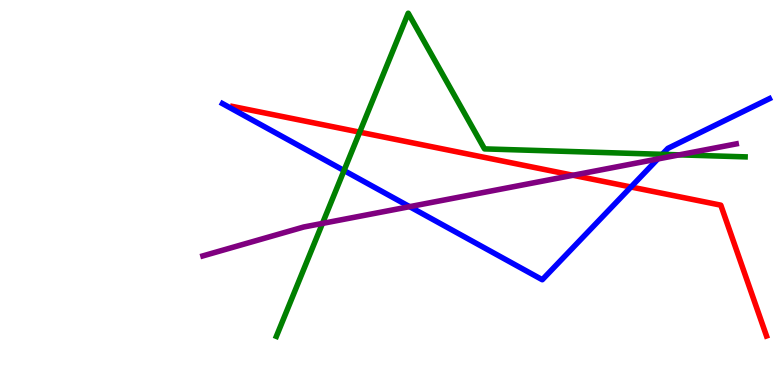[{'lines': ['blue', 'red'], 'intersections': [{'x': 8.14, 'y': 5.14}]}, {'lines': ['green', 'red'], 'intersections': [{'x': 4.64, 'y': 6.57}]}, {'lines': ['purple', 'red'], 'intersections': [{'x': 7.39, 'y': 5.45}]}, {'lines': ['blue', 'green'], 'intersections': [{'x': 4.44, 'y': 5.57}, {'x': 8.54, 'y': 5.99}]}, {'lines': ['blue', 'purple'], 'intersections': [{'x': 5.29, 'y': 4.63}, {'x': 8.49, 'y': 5.87}]}, {'lines': ['green', 'purple'], 'intersections': [{'x': 4.16, 'y': 4.2}, {'x': 8.76, 'y': 5.98}]}]